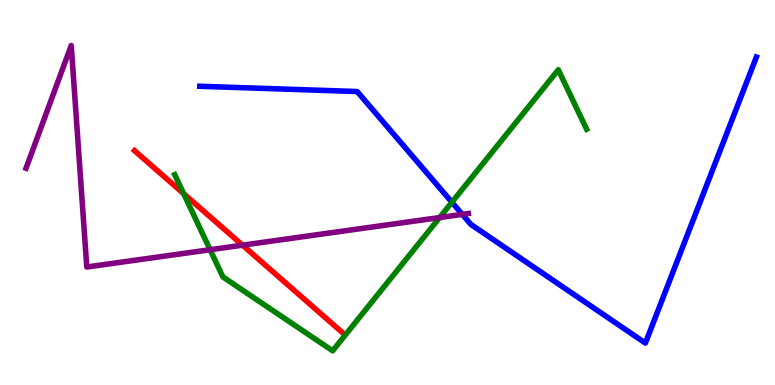[{'lines': ['blue', 'red'], 'intersections': []}, {'lines': ['green', 'red'], 'intersections': [{'x': 2.37, 'y': 4.97}]}, {'lines': ['purple', 'red'], 'intersections': [{'x': 3.13, 'y': 3.63}]}, {'lines': ['blue', 'green'], 'intersections': [{'x': 5.83, 'y': 4.75}]}, {'lines': ['blue', 'purple'], 'intersections': [{'x': 5.97, 'y': 4.43}]}, {'lines': ['green', 'purple'], 'intersections': [{'x': 2.71, 'y': 3.51}, {'x': 5.67, 'y': 4.35}]}]